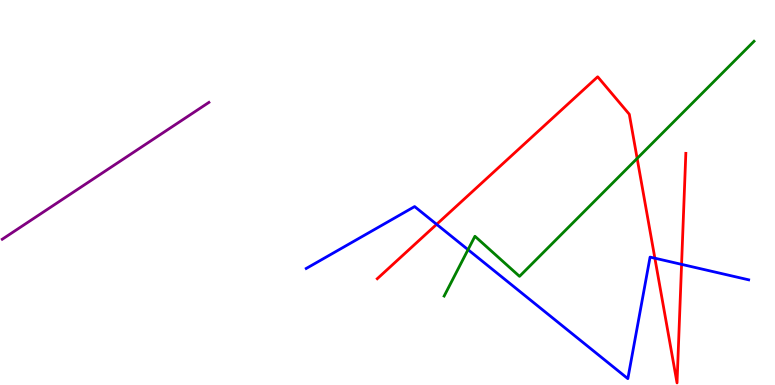[{'lines': ['blue', 'red'], 'intersections': [{'x': 5.63, 'y': 4.17}, {'x': 8.45, 'y': 3.29}, {'x': 8.79, 'y': 3.13}]}, {'lines': ['green', 'red'], 'intersections': [{'x': 8.22, 'y': 5.88}]}, {'lines': ['purple', 'red'], 'intersections': []}, {'lines': ['blue', 'green'], 'intersections': [{'x': 6.04, 'y': 3.52}]}, {'lines': ['blue', 'purple'], 'intersections': []}, {'lines': ['green', 'purple'], 'intersections': []}]